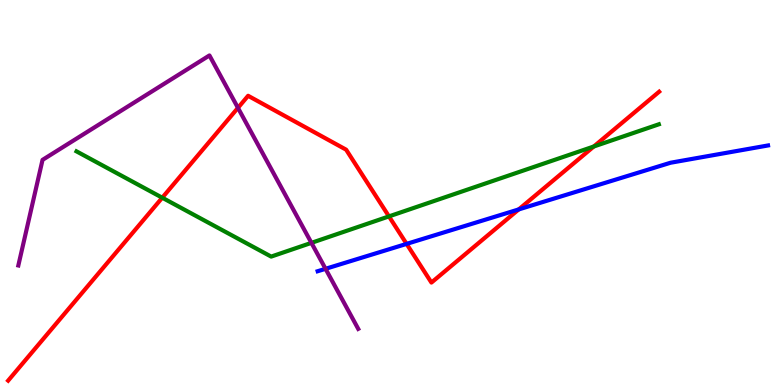[{'lines': ['blue', 'red'], 'intersections': [{'x': 5.25, 'y': 3.67}, {'x': 6.69, 'y': 4.56}]}, {'lines': ['green', 'red'], 'intersections': [{'x': 2.09, 'y': 4.86}, {'x': 5.02, 'y': 4.38}, {'x': 7.66, 'y': 6.19}]}, {'lines': ['purple', 'red'], 'intersections': [{'x': 3.07, 'y': 7.2}]}, {'lines': ['blue', 'green'], 'intersections': []}, {'lines': ['blue', 'purple'], 'intersections': [{'x': 4.2, 'y': 3.02}]}, {'lines': ['green', 'purple'], 'intersections': [{'x': 4.02, 'y': 3.69}]}]